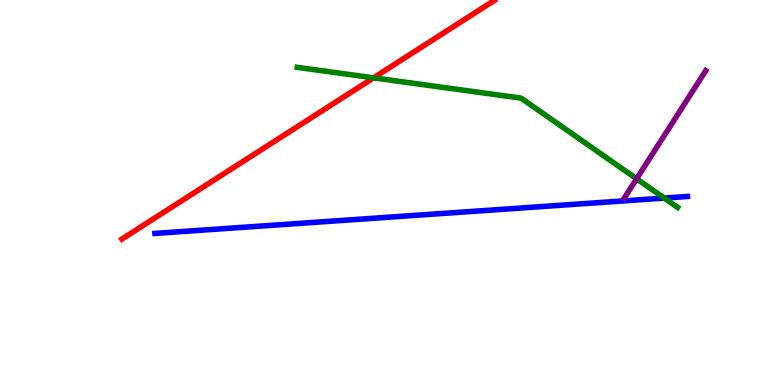[{'lines': ['blue', 'red'], 'intersections': []}, {'lines': ['green', 'red'], 'intersections': [{'x': 4.82, 'y': 7.98}]}, {'lines': ['purple', 'red'], 'intersections': []}, {'lines': ['blue', 'green'], 'intersections': [{'x': 8.57, 'y': 4.86}]}, {'lines': ['blue', 'purple'], 'intersections': []}, {'lines': ['green', 'purple'], 'intersections': [{'x': 8.21, 'y': 5.36}]}]